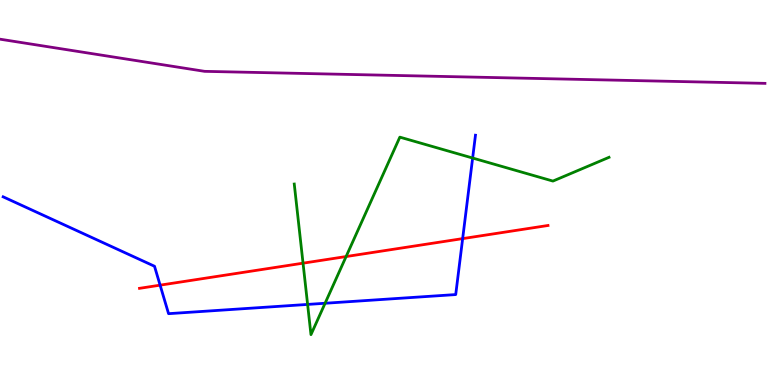[{'lines': ['blue', 'red'], 'intersections': [{'x': 2.07, 'y': 2.59}, {'x': 5.97, 'y': 3.8}]}, {'lines': ['green', 'red'], 'intersections': [{'x': 3.91, 'y': 3.16}, {'x': 4.47, 'y': 3.34}]}, {'lines': ['purple', 'red'], 'intersections': []}, {'lines': ['blue', 'green'], 'intersections': [{'x': 3.97, 'y': 2.09}, {'x': 4.19, 'y': 2.12}, {'x': 6.1, 'y': 5.9}]}, {'lines': ['blue', 'purple'], 'intersections': []}, {'lines': ['green', 'purple'], 'intersections': []}]